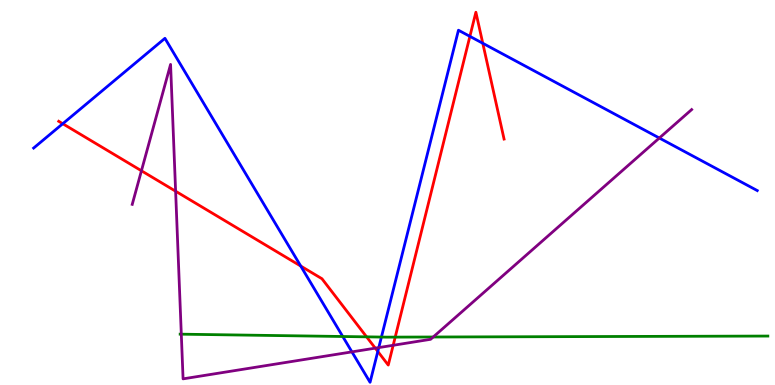[{'lines': ['blue', 'red'], 'intersections': [{'x': 0.81, 'y': 6.79}, {'x': 3.88, 'y': 3.09}, {'x': 4.87, 'y': 0.871}, {'x': 6.06, 'y': 9.06}, {'x': 6.23, 'y': 8.88}]}, {'lines': ['green', 'red'], 'intersections': [{'x': 4.73, 'y': 1.25}, {'x': 5.1, 'y': 1.24}]}, {'lines': ['purple', 'red'], 'intersections': [{'x': 1.83, 'y': 5.56}, {'x': 2.27, 'y': 5.03}, {'x': 4.84, 'y': 0.957}, {'x': 5.07, 'y': 1.03}]}, {'lines': ['blue', 'green'], 'intersections': [{'x': 4.42, 'y': 1.26}, {'x': 4.92, 'y': 1.25}]}, {'lines': ['blue', 'purple'], 'intersections': [{'x': 4.54, 'y': 0.86}, {'x': 4.89, 'y': 0.972}, {'x': 8.51, 'y': 6.41}]}, {'lines': ['green', 'purple'], 'intersections': [{'x': 2.34, 'y': 1.32}, {'x': 5.59, 'y': 1.25}]}]